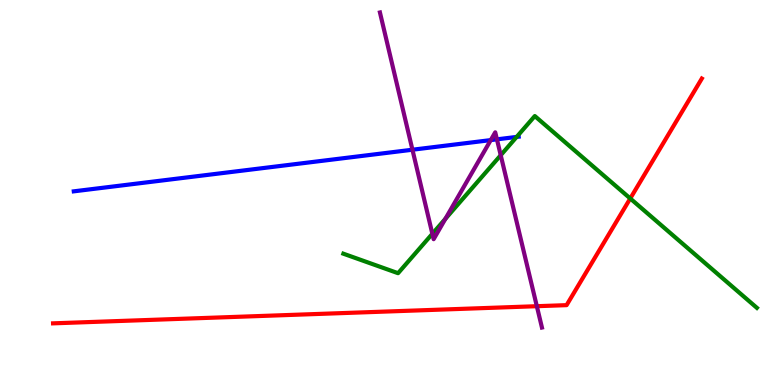[{'lines': ['blue', 'red'], 'intersections': []}, {'lines': ['green', 'red'], 'intersections': [{'x': 8.13, 'y': 4.84}]}, {'lines': ['purple', 'red'], 'intersections': [{'x': 6.93, 'y': 2.05}]}, {'lines': ['blue', 'green'], 'intersections': [{'x': 6.67, 'y': 6.44}]}, {'lines': ['blue', 'purple'], 'intersections': [{'x': 5.32, 'y': 6.11}, {'x': 6.33, 'y': 6.36}, {'x': 6.41, 'y': 6.38}]}, {'lines': ['green', 'purple'], 'intersections': [{'x': 5.58, 'y': 3.93}, {'x': 5.75, 'y': 4.32}, {'x': 6.46, 'y': 5.97}]}]